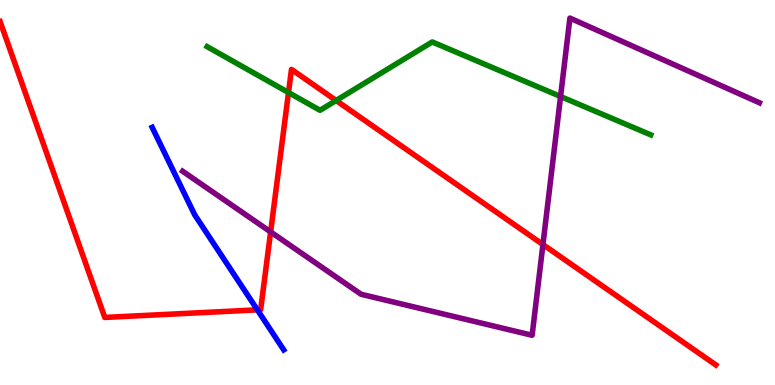[{'lines': ['blue', 'red'], 'intersections': [{'x': 3.32, 'y': 1.95}]}, {'lines': ['green', 'red'], 'intersections': [{'x': 3.72, 'y': 7.6}, {'x': 4.34, 'y': 7.39}]}, {'lines': ['purple', 'red'], 'intersections': [{'x': 3.49, 'y': 3.98}, {'x': 7.01, 'y': 3.65}]}, {'lines': ['blue', 'green'], 'intersections': []}, {'lines': ['blue', 'purple'], 'intersections': []}, {'lines': ['green', 'purple'], 'intersections': [{'x': 7.23, 'y': 7.49}]}]